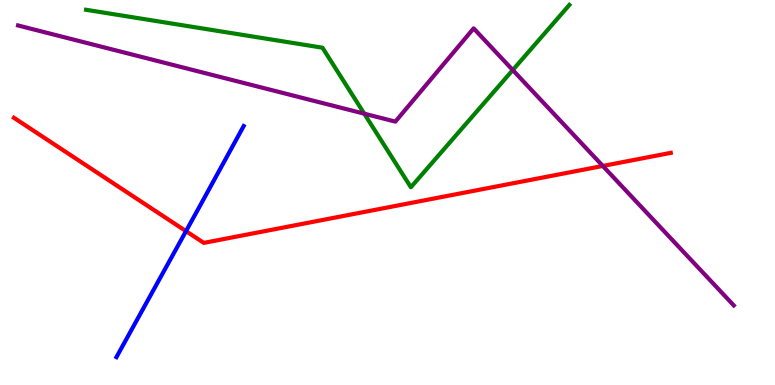[{'lines': ['blue', 'red'], 'intersections': [{'x': 2.4, 'y': 4.0}]}, {'lines': ['green', 'red'], 'intersections': []}, {'lines': ['purple', 'red'], 'intersections': [{'x': 7.78, 'y': 5.69}]}, {'lines': ['blue', 'green'], 'intersections': []}, {'lines': ['blue', 'purple'], 'intersections': []}, {'lines': ['green', 'purple'], 'intersections': [{'x': 4.7, 'y': 7.05}, {'x': 6.62, 'y': 8.18}]}]